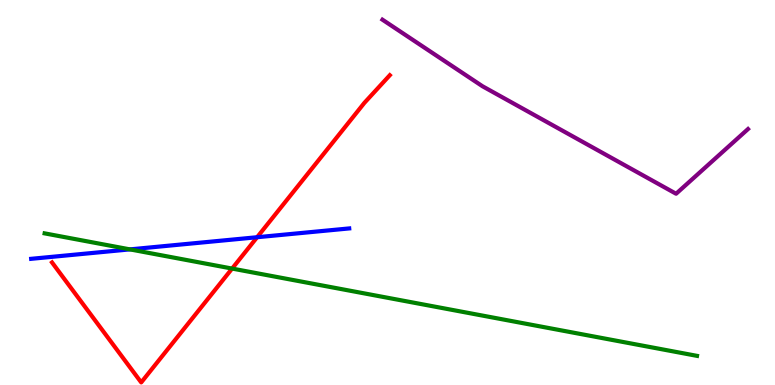[{'lines': ['blue', 'red'], 'intersections': [{'x': 3.32, 'y': 3.84}]}, {'lines': ['green', 'red'], 'intersections': [{'x': 2.99, 'y': 3.02}]}, {'lines': ['purple', 'red'], 'intersections': []}, {'lines': ['blue', 'green'], 'intersections': [{'x': 1.68, 'y': 3.52}]}, {'lines': ['blue', 'purple'], 'intersections': []}, {'lines': ['green', 'purple'], 'intersections': []}]